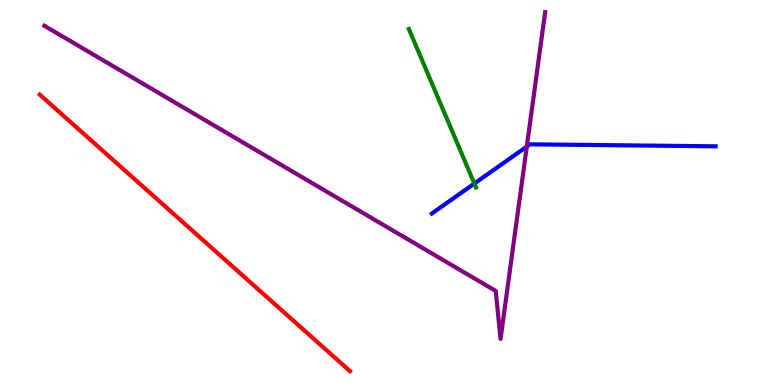[{'lines': ['blue', 'red'], 'intersections': []}, {'lines': ['green', 'red'], 'intersections': []}, {'lines': ['purple', 'red'], 'intersections': []}, {'lines': ['blue', 'green'], 'intersections': [{'x': 6.12, 'y': 5.23}]}, {'lines': ['blue', 'purple'], 'intersections': [{'x': 6.8, 'y': 6.19}]}, {'lines': ['green', 'purple'], 'intersections': []}]